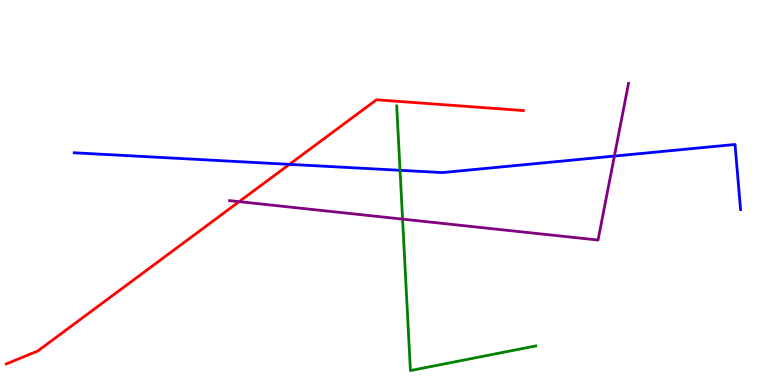[{'lines': ['blue', 'red'], 'intersections': [{'x': 3.73, 'y': 5.73}]}, {'lines': ['green', 'red'], 'intersections': []}, {'lines': ['purple', 'red'], 'intersections': [{'x': 3.09, 'y': 4.76}]}, {'lines': ['blue', 'green'], 'intersections': [{'x': 5.16, 'y': 5.58}]}, {'lines': ['blue', 'purple'], 'intersections': [{'x': 7.93, 'y': 5.95}]}, {'lines': ['green', 'purple'], 'intersections': [{'x': 5.19, 'y': 4.31}]}]